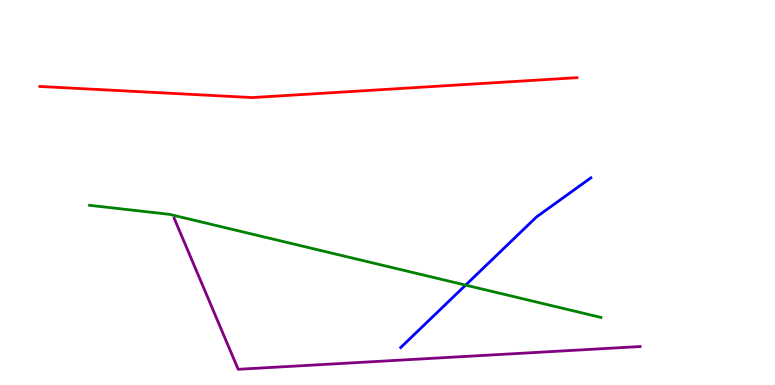[{'lines': ['blue', 'red'], 'intersections': []}, {'lines': ['green', 'red'], 'intersections': []}, {'lines': ['purple', 'red'], 'intersections': []}, {'lines': ['blue', 'green'], 'intersections': [{'x': 6.01, 'y': 2.59}]}, {'lines': ['blue', 'purple'], 'intersections': []}, {'lines': ['green', 'purple'], 'intersections': []}]